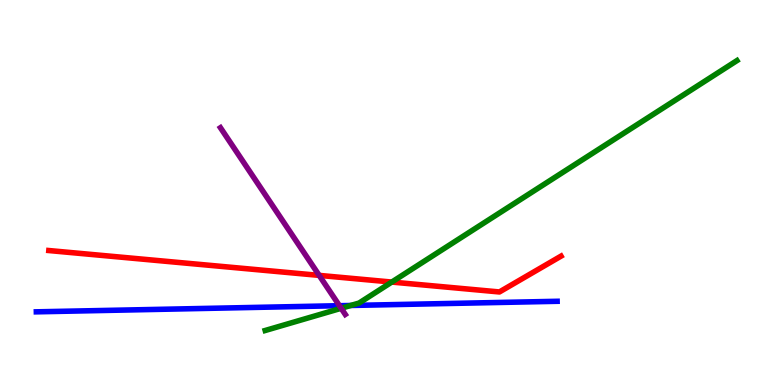[{'lines': ['blue', 'red'], 'intersections': []}, {'lines': ['green', 'red'], 'intersections': [{'x': 5.06, 'y': 2.67}]}, {'lines': ['purple', 'red'], 'intersections': [{'x': 4.12, 'y': 2.85}]}, {'lines': ['blue', 'green'], 'intersections': [{'x': 4.53, 'y': 2.07}]}, {'lines': ['blue', 'purple'], 'intersections': [{'x': 4.38, 'y': 2.06}]}, {'lines': ['green', 'purple'], 'intersections': [{'x': 4.4, 'y': 1.99}]}]